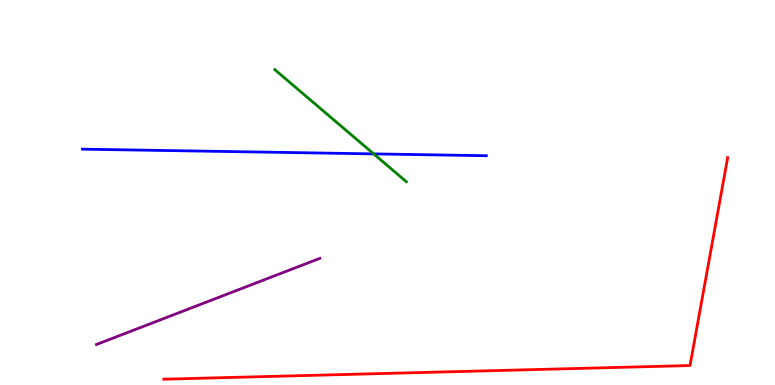[{'lines': ['blue', 'red'], 'intersections': []}, {'lines': ['green', 'red'], 'intersections': []}, {'lines': ['purple', 'red'], 'intersections': []}, {'lines': ['blue', 'green'], 'intersections': [{'x': 4.82, 'y': 6.0}]}, {'lines': ['blue', 'purple'], 'intersections': []}, {'lines': ['green', 'purple'], 'intersections': []}]